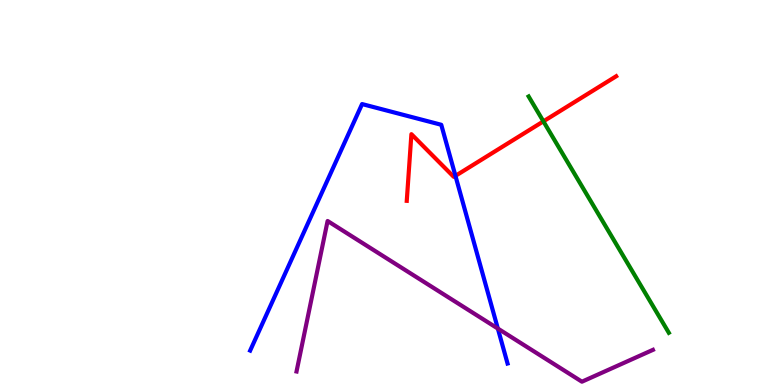[{'lines': ['blue', 'red'], 'intersections': [{'x': 5.88, 'y': 5.43}]}, {'lines': ['green', 'red'], 'intersections': [{'x': 7.01, 'y': 6.85}]}, {'lines': ['purple', 'red'], 'intersections': []}, {'lines': ['blue', 'green'], 'intersections': []}, {'lines': ['blue', 'purple'], 'intersections': [{'x': 6.42, 'y': 1.47}]}, {'lines': ['green', 'purple'], 'intersections': []}]